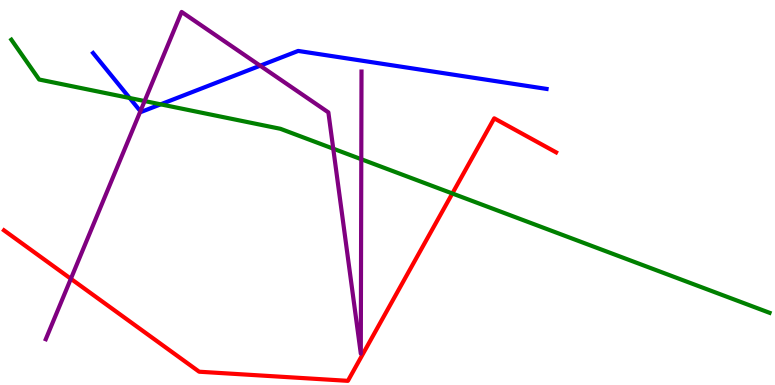[{'lines': ['blue', 'red'], 'intersections': []}, {'lines': ['green', 'red'], 'intersections': [{'x': 5.84, 'y': 4.97}]}, {'lines': ['purple', 'red'], 'intersections': [{'x': 0.914, 'y': 2.76}]}, {'lines': ['blue', 'green'], 'intersections': [{'x': 1.67, 'y': 7.45}, {'x': 2.07, 'y': 7.29}]}, {'lines': ['blue', 'purple'], 'intersections': [{'x': 1.81, 'y': 7.11}, {'x': 3.36, 'y': 8.29}]}, {'lines': ['green', 'purple'], 'intersections': [{'x': 1.87, 'y': 7.38}, {'x': 4.3, 'y': 6.14}, {'x': 4.66, 'y': 5.86}]}]